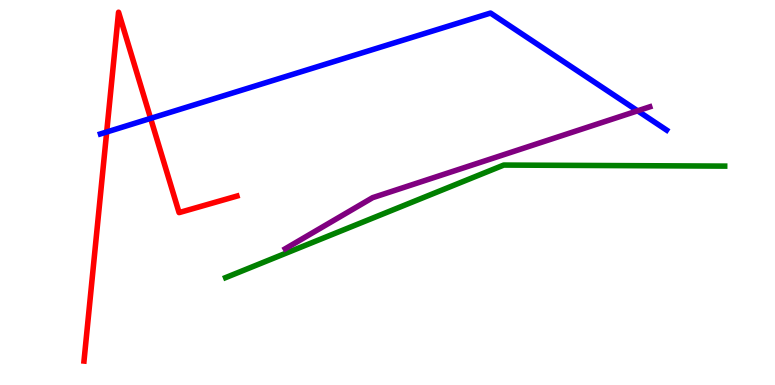[{'lines': ['blue', 'red'], 'intersections': [{'x': 1.38, 'y': 6.57}, {'x': 1.94, 'y': 6.93}]}, {'lines': ['green', 'red'], 'intersections': []}, {'lines': ['purple', 'red'], 'intersections': []}, {'lines': ['blue', 'green'], 'intersections': []}, {'lines': ['blue', 'purple'], 'intersections': [{'x': 8.23, 'y': 7.12}]}, {'lines': ['green', 'purple'], 'intersections': []}]